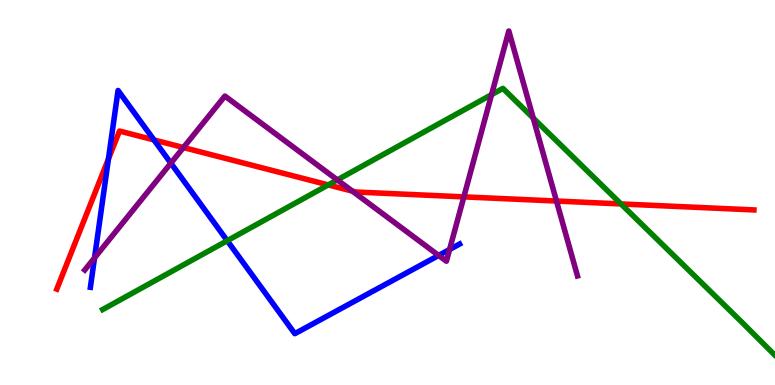[{'lines': ['blue', 'red'], 'intersections': [{'x': 1.4, 'y': 5.87}, {'x': 1.99, 'y': 6.37}]}, {'lines': ['green', 'red'], 'intersections': [{'x': 4.24, 'y': 5.2}, {'x': 8.01, 'y': 4.7}]}, {'lines': ['purple', 'red'], 'intersections': [{'x': 2.37, 'y': 6.17}, {'x': 4.55, 'y': 5.04}, {'x': 5.99, 'y': 4.89}, {'x': 7.18, 'y': 4.78}]}, {'lines': ['blue', 'green'], 'intersections': [{'x': 2.93, 'y': 3.75}]}, {'lines': ['blue', 'purple'], 'intersections': [{'x': 1.22, 'y': 3.3}, {'x': 2.2, 'y': 5.76}, {'x': 5.66, 'y': 3.37}, {'x': 5.8, 'y': 3.52}]}, {'lines': ['green', 'purple'], 'intersections': [{'x': 4.35, 'y': 5.33}, {'x': 6.34, 'y': 7.54}, {'x': 6.88, 'y': 6.93}]}]